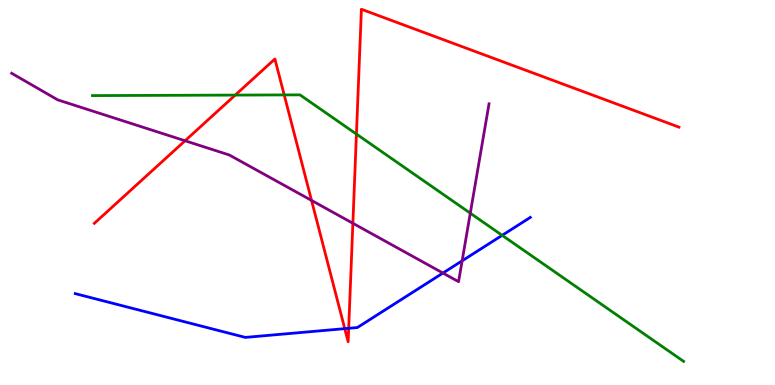[{'lines': ['blue', 'red'], 'intersections': [{'x': 4.45, 'y': 1.46}, {'x': 4.5, 'y': 1.47}]}, {'lines': ['green', 'red'], 'intersections': [{'x': 3.04, 'y': 7.53}, {'x': 3.67, 'y': 7.53}, {'x': 4.6, 'y': 6.52}]}, {'lines': ['purple', 'red'], 'intersections': [{'x': 2.39, 'y': 6.34}, {'x': 4.02, 'y': 4.79}, {'x': 4.55, 'y': 4.2}]}, {'lines': ['blue', 'green'], 'intersections': [{'x': 6.48, 'y': 3.89}]}, {'lines': ['blue', 'purple'], 'intersections': [{'x': 5.72, 'y': 2.91}, {'x': 5.96, 'y': 3.23}]}, {'lines': ['green', 'purple'], 'intersections': [{'x': 6.07, 'y': 4.46}]}]